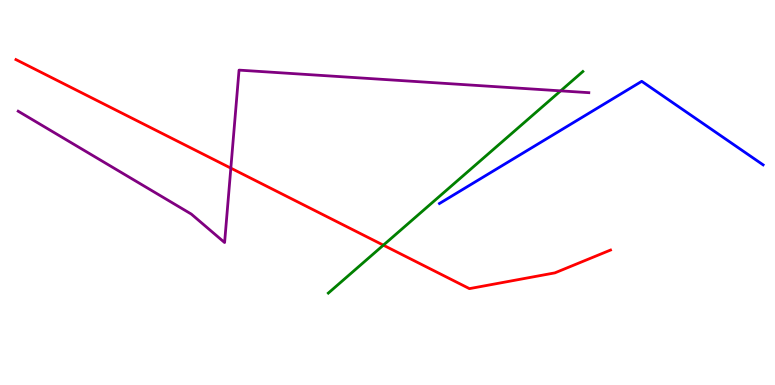[{'lines': ['blue', 'red'], 'intersections': []}, {'lines': ['green', 'red'], 'intersections': [{'x': 4.95, 'y': 3.63}]}, {'lines': ['purple', 'red'], 'intersections': [{'x': 2.98, 'y': 5.63}]}, {'lines': ['blue', 'green'], 'intersections': []}, {'lines': ['blue', 'purple'], 'intersections': []}, {'lines': ['green', 'purple'], 'intersections': [{'x': 7.23, 'y': 7.64}]}]